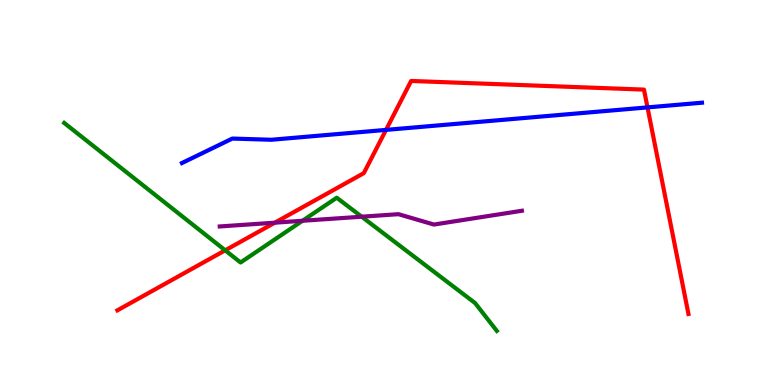[{'lines': ['blue', 'red'], 'intersections': [{'x': 4.98, 'y': 6.63}, {'x': 8.35, 'y': 7.21}]}, {'lines': ['green', 'red'], 'intersections': [{'x': 2.91, 'y': 3.5}]}, {'lines': ['purple', 'red'], 'intersections': [{'x': 3.55, 'y': 4.22}]}, {'lines': ['blue', 'green'], 'intersections': []}, {'lines': ['blue', 'purple'], 'intersections': []}, {'lines': ['green', 'purple'], 'intersections': [{'x': 3.9, 'y': 4.27}, {'x': 4.67, 'y': 4.37}]}]